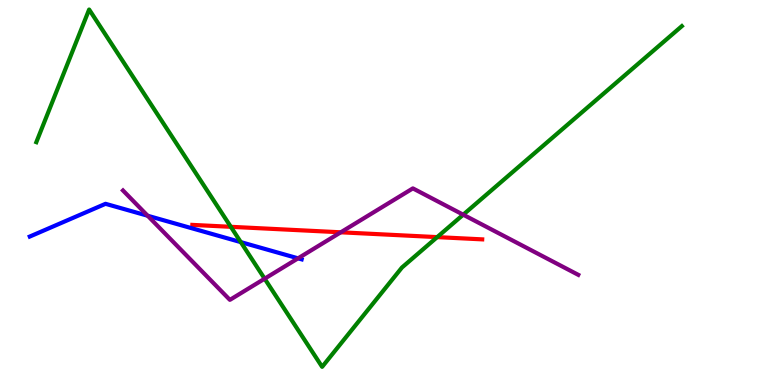[{'lines': ['blue', 'red'], 'intersections': []}, {'lines': ['green', 'red'], 'intersections': [{'x': 2.98, 'y': 4.11}, {'x': 5.64, 'y': 3.84}]}, {'lines': ['purple', 'red'], 'intersections': [{'x': 4.4, 'y': 3.97}]}, {'lines': ['blue', 'green'], 'intersections': [{'x': 3.11, 'y': 3.71}]}, {'lines': ['blue', 'purple'], 'intersections': [{'x': 1.91, 'y': 4.4}, {'x': 3.85, 'y': 3.29}]}, {'lines': ['green', 'purple'], 'intersections': [{'x': 3.41, 'y': 2.76}, {'x': 5.98, 'y': 4.42}]}]